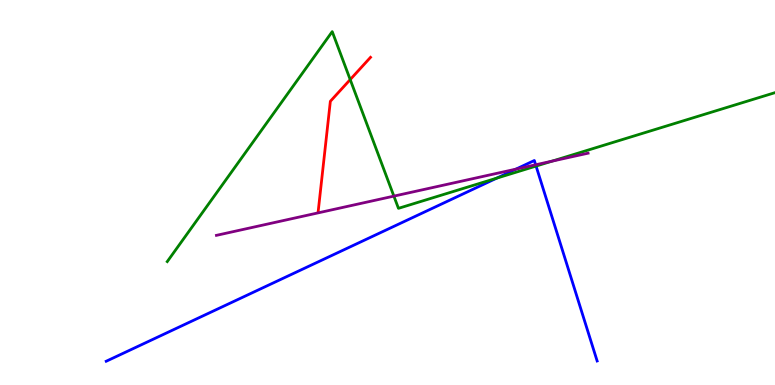[{'lines': ['blue', 'red'], 'intersections': []}, {'lines': ['green', 'red'], 'intersections': [{'x': 4.52, 'y': 7.93}]}, {'lines': ['purple', 'red'], 'intersections': []}, {'lines': ['blue', 'green'], 'intersections': [{'x': 6.41, 'y': 5.37}, {'x': 6.92, 'y': 5.69}]}, {'lines': ['blue', 'purple'], 'intersections': [{'x': 6.66, 'y': 5.61}, {'x': 6.91, 'y': 5.72}]}, {'lines': ['green', 'purple'], 'intersections': [{'x': 5.08, 'y': 4.91}, {'x': 7.12, 'y': 5.81}]}]